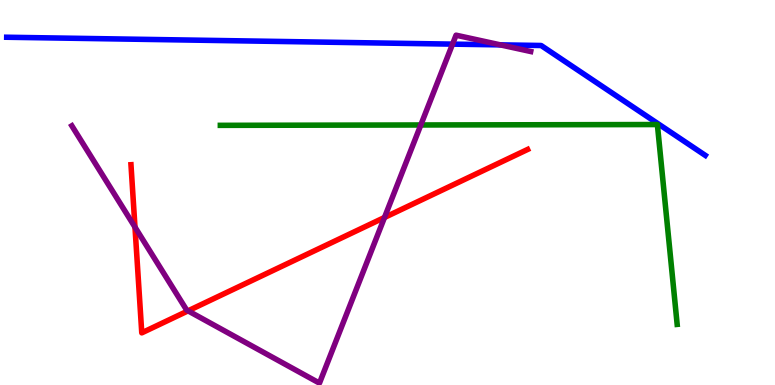[{'lines': ['blue', 'red'], 'intersections': []}, {'lines': ['green', 'red'], 'intersections': []}, {'lines': ['purple', 'red'], 'intersections': [{'x': 1.74, 'y': 4.1}, {'x': 2.43, 'y': 1.93}, {'x': 4.96, 'y': 4.35}]}, {'lines': ['blue', 'green'], 'intersections': []}, {'lines': ['blue', 'purple'], 'intersections': [{'x': 5.84, 'y': 8.85}, {'x': 6.46, 'y': 8.83}]}, {'lines': ['green', 'purple'], 'intersections': [{'x': 5.43, 'y': 6.75}]}]